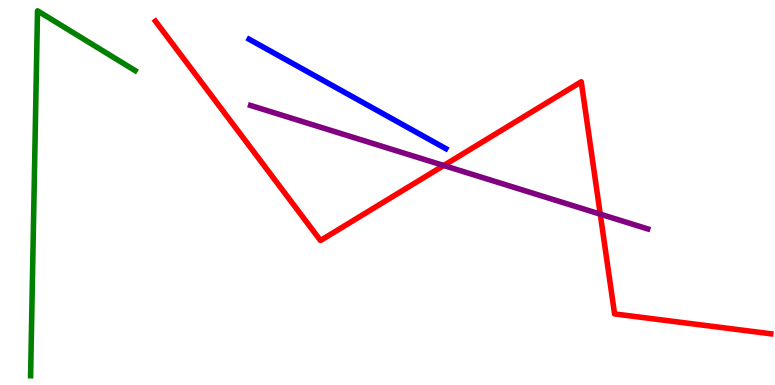[{'lines': ['blue', 'red'], 'intersections': []}, {'lines': ['green', 'red'], 'intersections': []}, {'lines': ['purple', 'red'], 'intersections': [{'x': 5.73, 'y': 5.7}, {'x': 7.75, 'y': 4.44}]}, {'lines': ['blue', 'green'], 'intersections': []}, {'lines': ['blue', 'purple'], 'intersections': []}, {'lines': ['green', 'purple'], 'intersections': []}]